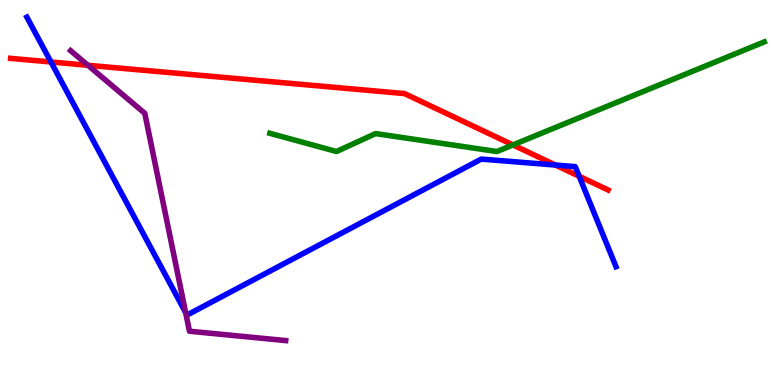[{'lines': ['blue', 'red'], 'intersections': [{'x': 0.657, 'y': 8.39}, {'x': 7.17, 'y': 5.71}, {'x': 7.47, 'y': 5.42}]}, {'lines': ['green', 'red'], 'intersections': [{'x': 6.62, 'y': 6.24}]}, {'lines': ['purple', 'red'], 'intersections': [{'x': 1.13, 'y': 8.3}]}, {'lines': ['blue', 'green'], 'intersections': []}, {'lines': ['blue', 'purple'], 'intersections': [{'x': 2.4, 'y': 1.88}]}, {'lines': ['green', 'purple'], 'intersections': []}]